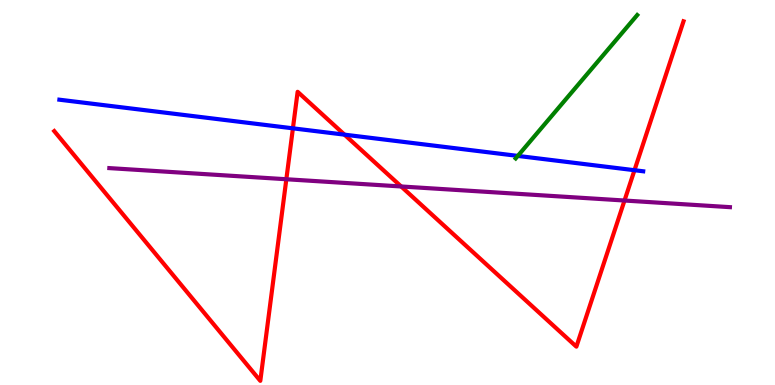[{'lines': ['blue', 'red'], 'intersections': [{'x': 3.78, 'y': 6.67}, {'x': 4.45, 'y': 6.5}, {'x': 8.19, 'y': 5.58}]}, {'lines': ['green', 'red'], 'intersections': []}, {'lines': ['purple', 'red'], 'intersections': [{'x': 3.69, 'y': 5.34}, {'x': 5.18, 'y': 5.16}, {'x': 8.06, 'y': 4.79}]}, {'lines': ['blue', 'green'], 'intersections': [{'x': 6.68, 'y': 5.95}]}, {'lines': ['blue', 'purple'], 'intersections': []}, {'lines': ['green', 'purple'], 'intersections': []}]